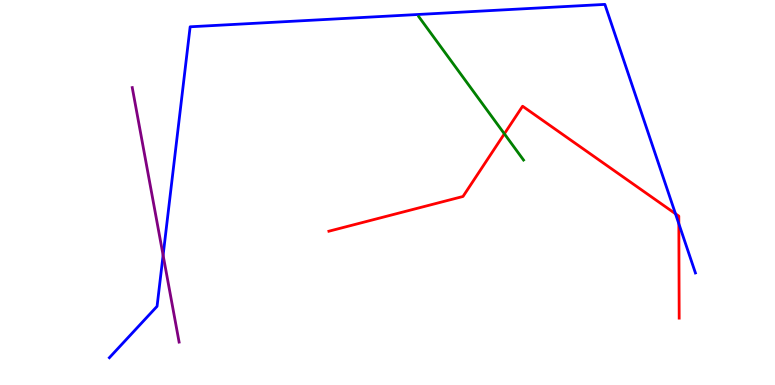[{'lines': ['blue', 'red'], 'intersections': [{'x': 8.72, 'y': 4.45}, {'x': 8.76, 'y': 4.19}]}, {'lines': ['green', 'red'], 'intersections': [{'x': 6.51, 'y': 6.52}]}, {'lines': ['purple', 'red'], 'intersections': []}, {'lines': ['blue', 'green'], 'intersections': []}, {'lines': ['blue', 'purple'], 'intersections': [{'x': 2.1, 'y': 3.37}]}, {'lines': ['green', 'purple'], 'intersections': []}]